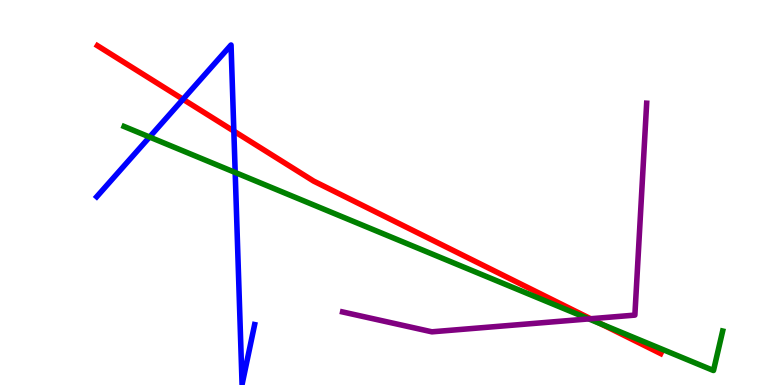[{'lines': ['blue', 'red'], 'intersections': [{'x': 2.36, 'y': 7.42}, {'x': 3.02, 'y': 6.59}]}, {'lines': ['green', 'red'], 'intersections': [{'x': 7.76, 'y': 1.58}]}, {'lines': ['purple', 'red'], 'intersections': [{'x': 7.62, 'y': 1.72}]}, {'lines': ['blue', 'green'], 'intersections': [{'x': 1.93, 'y': 6.44}, {'x': 3.03, 'y': 5.52}]}, {'lines': ['blue', 'purple'], 'intersections': []}, {'lines': ['green', 'purple'], 'intersections': [{'x': 7.6, 'y': 1.72}]}]